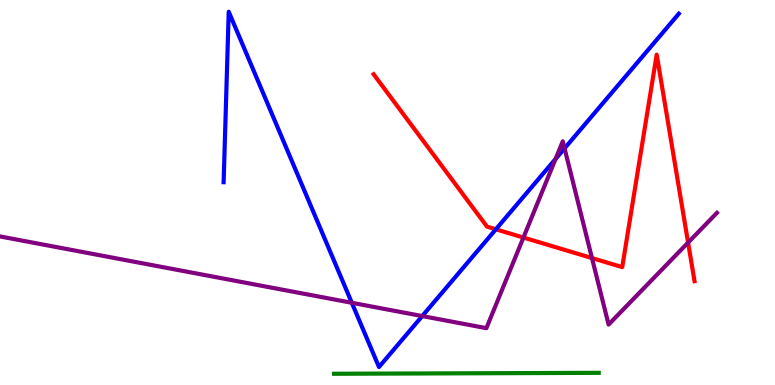[{'lines': ['blue', 'red'], 'intersections': [{'x': 6.4, 'y': 4.04}]}, {'lines': ['green', 'red'], 'intersections': []}, {'lines': ['purple', 'red'], 'intersections': [{'x': 6.75, 'y': 3.83}, {'x': 7.64, 'y': 3.3}, {'x': 8.88, 'y': 3.7}]}, {'lines': ['blue', 'green'], 'intersections': []}, {'lines': ['blue', 'purple'], 'intersections': [{'x': 4.54, 'y': 2.14}, {'x': 5.45, 'y': 1.79}, {'x': 7.17, 'y': 5.87}, {'x': 7.28, 'y': 6.15}]}, {'lines': ['green', 'purple'], 'intersections': []}]